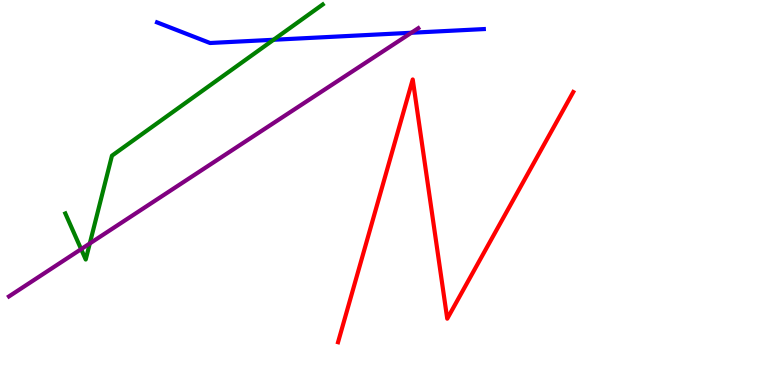[{'lines': ['blue', 'red'], 'intersections': []}, {'lines': ['green', 'red'], 'intersections': []}, {'lines': ['purple', 'red'], 'intersections': []}, {'lines': ['blue', 'green'], 'intersections': [{'x': 3.53, 'y': 8.97}]}, {'lines': ['blue', 'purple'], 'intersections': [{'x': 5.31, 'y': 9.15}]}, {'lines': ['green', 'purple'], 'intersections': [{'x': 1.05, 'y': 3.53}, {'x': 1.16, 'y': 3.68}]}]